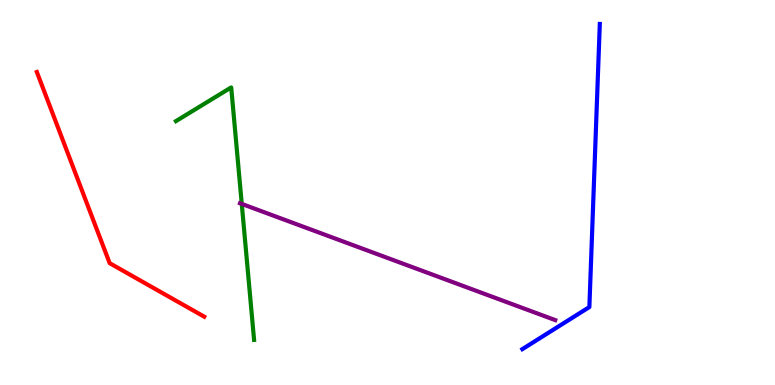[{'lines': ['blue', 'red'], 'intersections': []}, {'lines': ['green', 'red'], 'intersections': []}, {'lines': ['purple', 'red'], 'intersections': []}, {'lines': ['blue', 'green'], 'intersections': []}, {'lines': ['blue', 'purple'], 'intersections': []}, {'lines': ['green', 'purple'], 'intersections': [{'x': 3.12, 'y': 4.7}]}]